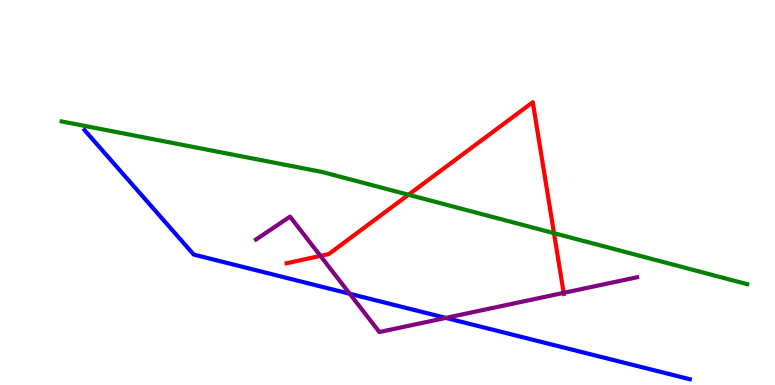[{'lines': ['blue', 'red'], 'intersections': []}, {'lines': ['green', 'red'], 'intersections': [{'x': 5.27, 'y': 4.94}, {'x': 7.15, 'y': 3.94}]}, {'lines': ['purple', 'red'], 'intersections': [{'x': 4.13, 'y': 3.35}, {'x': 7.27, 'y': 2.39}]}, {'lines': ['blue', 'green'], 'intersections': []}, {'lines': ['blue', 'purple'], 'intersections': [{'x': 4.51, 'y': 2.37}, {'x': 5.75, 'y': 1.74}]}, {'lines': ['green', 'purple'], 'intersections': []}]